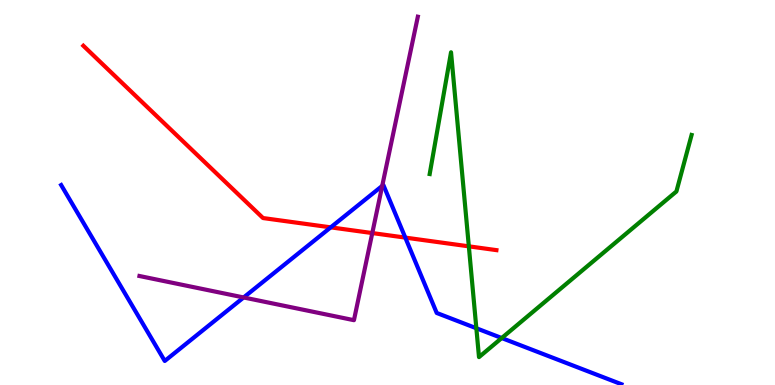[{'lines': ['blue', 'red'], 'intersections': [{'x': 4.27, 'y': 4.09}, {'x': 5.23, 'y': 3.83}]}, {'lines': ['green', 'red'], 'intersections': [{'x': 6.05, 'y': 3.6}]}, {'lines': ['purple', 'red'], 'intersections': [{'x': 4.8, 'y': 3.95}]}, {'lines': ['blue', 'green'], 'intersections': [{'x': 6.15, 'y': 1.47}, {'x': 6.47, 'y': 1.22}]}, {'lines': ['blue', 'purple'], 'intersections': [{'x': 3.14, 'y': 2.27}, {'x': 4.93, 'y': 5.17}]}, {'lines': ['green', 'purple'], 'intersections': []}]